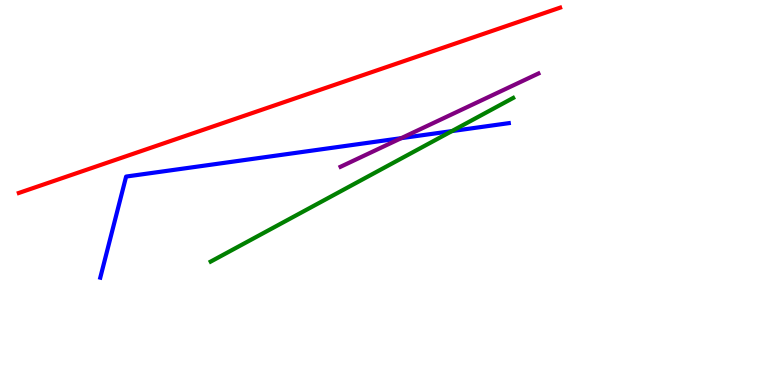[{'lines': ['blue', 'red'], 'intersections': []}, {'lines': ['green', 'red'], 'intersections': []}, {'lines': ['purple', 'red'], 'intersections': []}, {'lines': ['blue', 'green'], 'intersections': [{'x': 5.83, 'y': 6.59}]}, {'lines': ['blue', 'purple'], 'intersections': [{'x': 5.18, 'y': 6.41}]}, {'lines': ['green', 'purple'], 'intersections': []}]